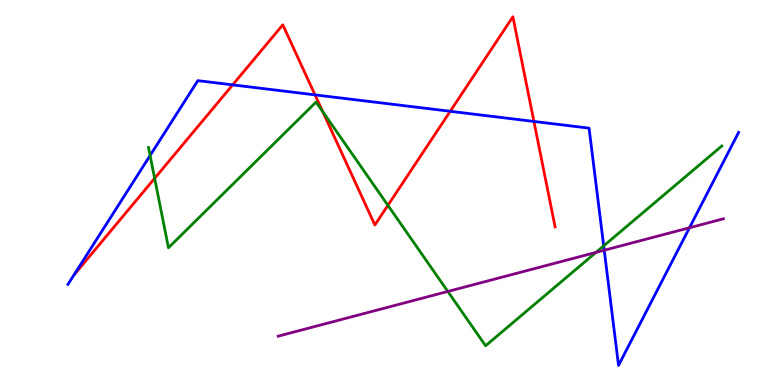[{'lines': ['blue', 'red'], 'intersections': [{'x': 3.0, 'y': 7.8}, {'x': 4.06, 'y': 7.54}, {'x': 5.81, 'y': 7.11}, {'x': 6.89, 'y': 6.85}]}, {'lines': ['green', 'red'], 'intersections': [{'x': 2.0, 'y': 5.37}, {'x': 4.16, 'y': 7.1}, {'x': 5.01, 'y': 4.67}]}, {'lines': ['purple', 'red'], 'intersections': []}, {'lines': ['blue', 'green'], 'intersections': [{'x': 1.94, 'y': 5.96}, {'x': 7.79, 'y': 3.61}]}, {'lines': ['blue', 'purple'], 'intersections': [{'x': 7.8, 'y': 3.5}, {'x': 8.9, 'y': 4.08}]}, {'lines': ['green', 'purple'], 'intersections': [{'x': 5.78, 'y': 2.43}, {'x': 7.69, 'y': 3.44}]}]